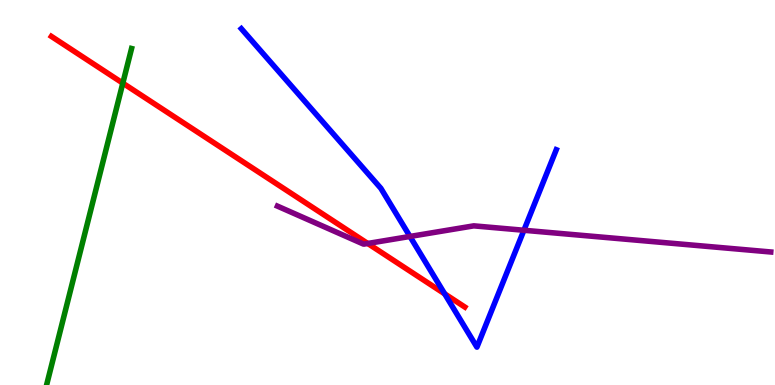[{'lines': ['blue', 'red'], 'intersections': [{'x': 5.74, 'y': 2.37}]}, {'lines': ['green', 'red'], 'intersections': [{'x': 1.58, 'y': 7.84}]}, {'lines': ['purple', 'red'], 'intersections': [{'x': 4.74, 'y': 3.68}]}, {'lines': ['blue', 'green'], 'intersections': []}, {'lines': ['blue', 'purple'], 'intersections': [{'x': 5.29, 'y': 3.86}, {'x': 6.76, 'y': 4.02}]}, {'lines': ['green', 'purple'], 'intersections': []}]